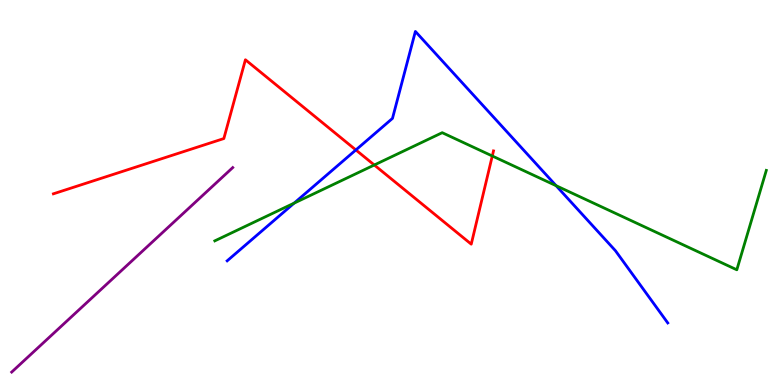[{'lines': ['blue', 'red'], 'intersections': [{'x': 4.59, 'y': 6.11}]}, {'lines': ['green', 'red'], 'intersections': [{'x': 4.83, 'y': 5.71}, {'x': 6.35, 'y': 5.95}]}, {'lines': ['purple', 'red'], 'intersections': []}, {'lines': ['blue', 'green'], 'intersections': [{'x': 3.8, 'y': 4.72}, {'x': 7.18, 'y': 5.18}]}, {'lines': ['blue', 'purple'], 'intersections': []}, {'lines': ['green', 'purple'], 'intersections': []}]